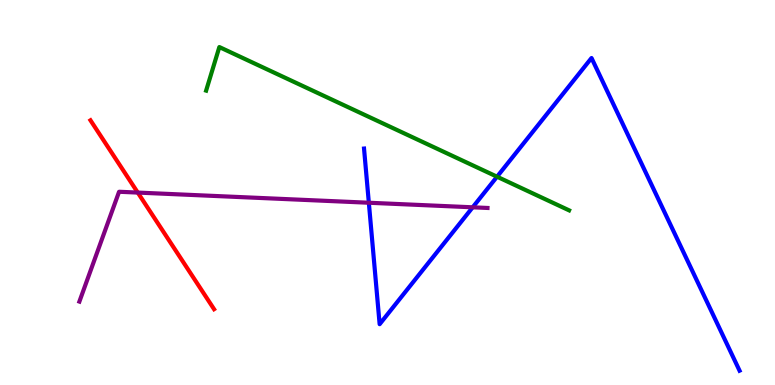[{'lines': ['blue', 'red'], 'intersections': []}, {'lines': ['green', 'red'], 'intersections': []}, {'lines': ['purple', 'red'], 'intersections': [{'x': 1.78, 'y': 5.0}]}, {'lines': ['blue', 'green'], 'intersections': [{'x': 6.41, 'y': 5.41}]}, {'lines': ['blue', 'purple'], 'intersections': [{'x': 4.76, 'y': 4.73}, {'x': 6.1, 'y': 4.62}]}, {'lines': ['green', 'purple'], 'intersections': []}]